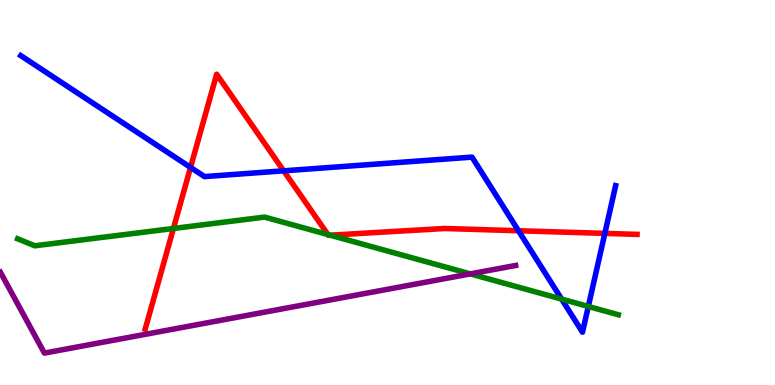[{'lines': ['blue', 'red'], 'intersections': [{'x': 2.46, 'y': 5.65}, {'x': 3.66, 'y': 5.56}, {'x': 6.69, 'y': 4.01}, {'x': 7.8, 'y': 3.94}]}, {'lines': ['green', 'red'], 'intersections': [{'x': 2.24, 'y': 4.07}, {'x': 4.23, 'y': 3.91}, {'x': 4.26, 'y': 3.89}]}, {'lines': ['purple', 'red'], 'intersections': []}, {'lines': ['blue', 'green'], 'intersections': [{'x': 7.25, 'y': 2.23}, {'x': 7.59, 'y': 2.04}]}, {'lines': ['blue', 'purple'], 'intersections': []}, {'lines': ['green', 'purple'], 'intersections': [{'x': 6.07, 'y': 2.89}]}]